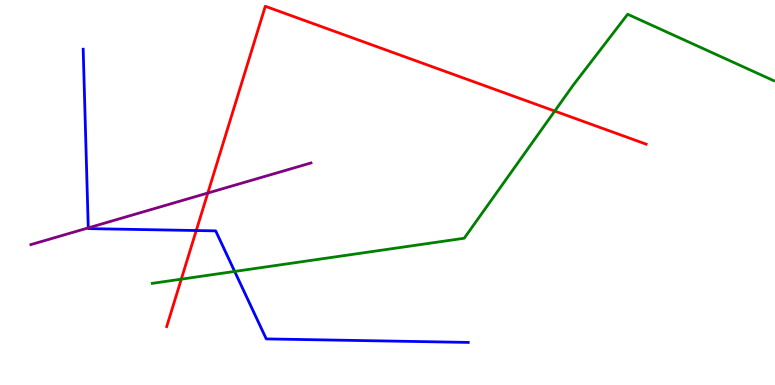[{'lines': ['blue', 'red'], 'intersections': [{'x': 2.53, 'y': 4.01}]}, {'lines': ['green', 'red'], 'intersections': [{'x': 2.34, 'y': 2.75}, {'x': 7.16, 'y': 7.12}]}, {'lines': ['purple', 'red'], 'intersections': [{'x': 2.68, 'y': 4.99}]}, {'lines': ['blue', 'green'], 'intersections': [{'x': 3.03, 'y': 2.95}]}, {'lines': ['blue', 'purple'], 'intersections': [{'x': 1.14, 'y': 4.08}]}, {'lines': ['green', 'purple'], 'intersections': []}]